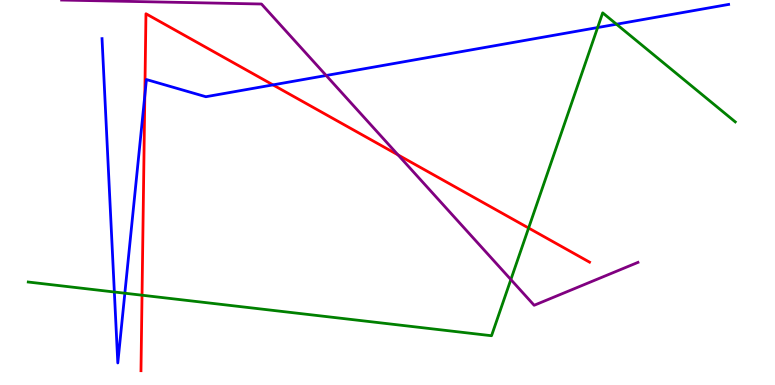[{'lines': ['blue', 'red'], 'intersections': [{'x': 1.87, 'y': 7.52}, {'x': 3.52, 'y': 7.8}]}, {'lines': ['green', 'red'], 'intersections': [{'x': 1.83, 'y': 2.33}, {'x': 6.82, 'y': 4.08}]}, {'lines': ['purple', 'red'], 'intersections': [{'x': 5.14, 'y': 5.98}]}, {'lines': ['blue', 'green'], 'intersections': [{'x': 1.48, 'y': 2.42}, {'x': 1.61, 'y': 2.38}, {'x': 7.71, 'y': 9.28}, {'x': 7.95, 'y': 9.37}]}, {'lines': ['blue', 'purple'], 'intersections': [{'x': 4.21, 'y': 8.04}]}, {'lines': ['green', 'purple'], 'intersections': [{'x': 6.59, 'y': 2.74}]}]